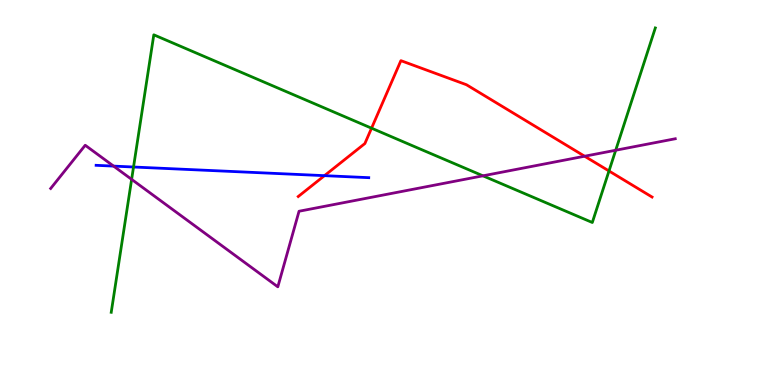[{'lines': ['blue', 'red'], 'intersections': [{'x': 4.19, 'y': 5.44}]}, {'lines': ['green', 'red'], 'intersections': [{'x': 4.79, 'y': 6.67}, {'x': 7.86, 'y': 5.56}]}, {'lines': ['purple', 'red'], 'intersections': [{'x': 7.54, 'y': 5.94}]}, {'lines': ['blue', 'green'], 'intersections': [{'x': 1.72, 'y': 5.66}]}, {'lines': ['blue', 'purple'], 'intersections': [{'x': 1.47, 'y': 5.69}]}, {'lines': ['green', 'purple'], 'intersections': [{'x': 1.7, 'y': 5.34}, {'x': 6.23, 'y': 5.43}, {'x': 7.94, 'y': 6.1}]}]